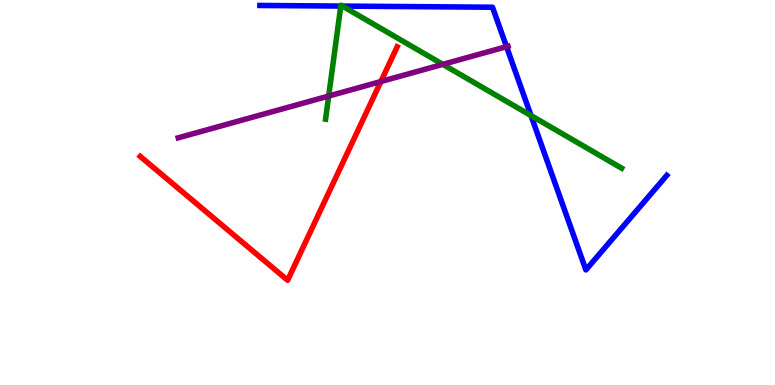[{'lines': ['blue', 'red'], 'intersections': []}, {'lines': ['green', 'red'], 'intersections': []}, {'lines': ['purple', 'red'], 'intersections': [{'x': 4.91, 'y': 7.88}]}, {'lines': ['blue', 'green'], 'intersections': [{'x': 4.4, 'y': 9.84}, {'x': 4.42, 'y': 9.84}, {'x': 6.85, 'y': 7.0}]}, {'lines': ['blue', 'purple'], 'intersections': [{'x': 6.54, 'y': 8.79}]}, {'lines': ['green', 'purple'], 'intersections': [{'x': 4.24, 'y': 7.51}, {'x': 5.71, 'y': 8.33}]}]